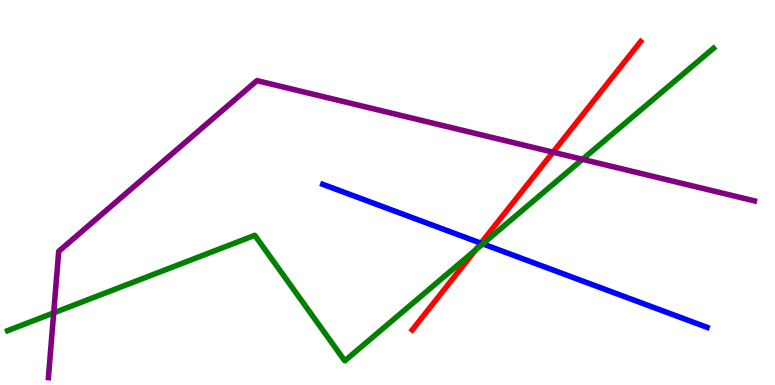[{'lines': ['blue', 'red'], 'intersections': [{'x': 6.21, 'y': 3.68}]}, {'lines': ['green', 'red'], 'intersections': [{'x': 6.14, 'y': 3.51}]}, {'lines': ['purple', 'red'], 'intersections': [{'x': 7.14, 'y': 6.05}]}, {'lines': ['blue', 'green'], 'intersections': [{'x': 6.23, 'y': 3.67}]}, {'lines': ['blue', 'purple'], 'intersections': []}, {'lines': ['green', 'purple'], 'intersections': [{'x': 0.693, 'y': 1.87}, {'x': 7.52, 'y': 5.86}]}]